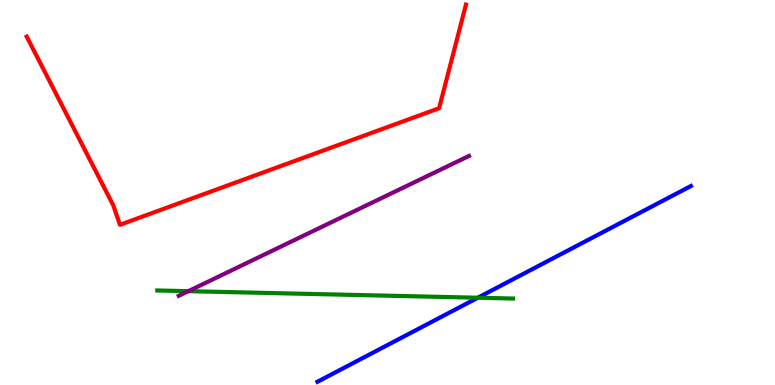[{'lines': ['blue', 'red'], 'intersections': []}, {'lines': ['green', 'red'], 'intersections': []}, {'lines': ['purple', 'red'], 'intersections': []}, {'lines': ['blue', 'green'], 'intersections': [{'x': 6.17, 'y': 2.27}]}, {'lines': ['blue', 'purple'], 'intersections': []}, {'lines': ['green', 'purple'], 'intersections': [{'x': 2.43, 'y': 2.44}]}]